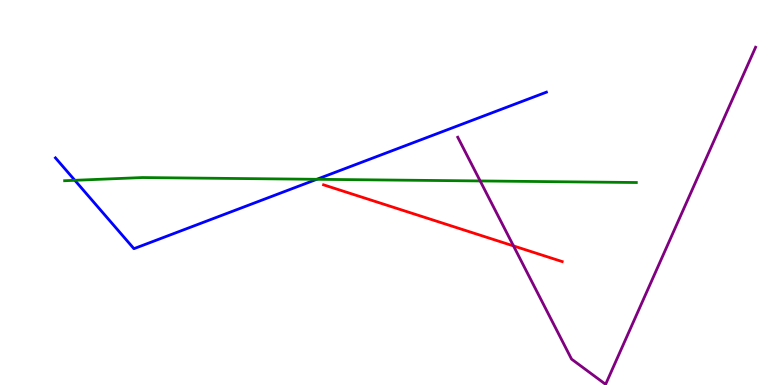[{'lines': ['blue', 'red'], 'intersections': []}, {'lines': ['green', 'red'], 'intersections': []}, {'lines': ['purple', 'red'], 'intersections': [{'x': 6.63, 'y': 3.61}]}, {'lines': ['blue', 'green'], 'intersections': [{'x': 0.966, 'y': 5.32}, {'x': 4.09, 'y': 5.34}]}, {'lines': ['blue', 'purple'], 'intersections': []}, {'lines': ['green', 'purple'], 'intersections': [{'x': 6.2, 'y': 5.3}]}]